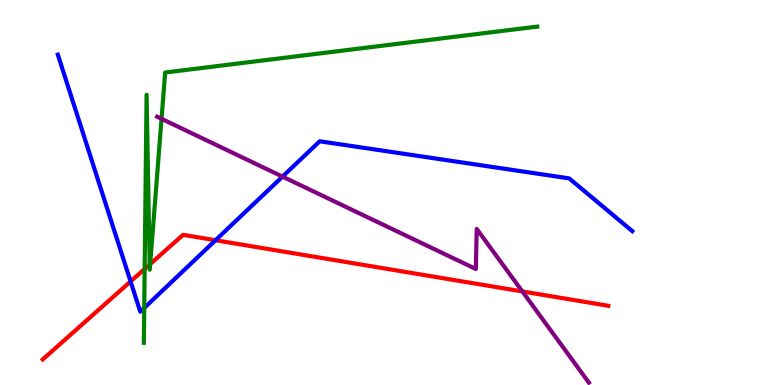[{'lines': ['blue', 'red'], 'intersections': [{'x': 1.68, 'y': 2.69}, {'x': 2.78, 'y': 3.76}]}, {'lines': ['green', 'red'], 'intersections': [{'x': 1.87, 'y': 3.01}, {'x': 1.93, 'y': 3.13}, {'x': 1.94, 'y': 3.14}]}, {'lines': ['purple', 'red'], 'intersections': [{'x': 6.74, 'y': 2.43}]}, {'lines': ['blue', 'green'], 'intersections': [{'x': 1.86, 'y': 2.0}]}, {'lines': ['blue', 'purple'], 'intersections': [{'x': 3.65, 'y': 5.41}]}, {'lines': ['green', 'purple'], 'intersections': [{'x': 2.08, 'y': 6.91}]}]